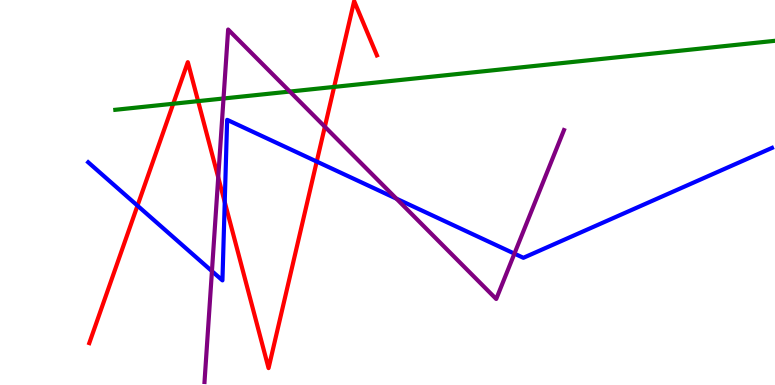[{'lines': ['blue', 'red'], 'intersections': [{'x': 1.77, 'y': 4.66}, {'x': 2.9, 'y': 4.75}, {'x': 4.09, 'y': 5.8}]}, {'lines': ['green', 'red'], 'intersections': [{'x': 2.24, 'y': 7.31}, {'x': 2.56, 'y': 7.37}, {'x': 4.31, 'y': 7.74}]}, {'lines': ['purple', 'red'], 'intersections': [{'x': 2.82, 'y': 5.39}, {'x': 4.19, 'y': 6.71}]}, {'lines': ['blue', 'green'], 'intersections': []}, {'lines': ['blue', 'purple'], 'intersections': [{'x': 2.73, 'y': 2.96}, {'x': 5.11, 'y': 4.84}, {'x': 6.64, 'y': 3.41}]}, {'lines': ['green', 'purple'], 'intersections': [{'x': 2.88, 'y': 7.44}, {'x': 3.74, 'y': 7.62}]}]